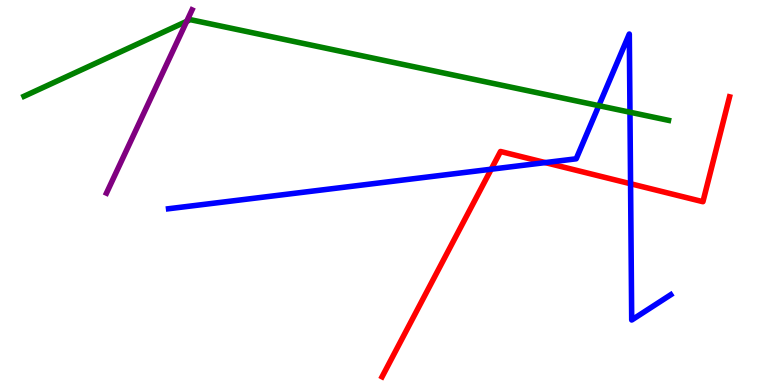[{'lines': ['blue', 'red'], 'intersections': [{'x': 6.34, 'y': 5.6}, {'x': 7.04, 'y': 5.78}, {'x': 8.14, 'y': 5.23}]}, {'lines': ['green', 'red'], 'intersections': []}, {'lines': ['purple', 'red'], 'intersections': []}, {'lines': ['blue', 'green'], 'intersections': [{'x': 7.73, 'y': 7.26}, {'x': 8.13, 'y': 7.09}]}, {'lines': ['blue', 'purple'], 'intersections': []}, {'lines': ['green', 'purple'], 'intersections': [{'x': 2.41, 'y': 9.45}]}]